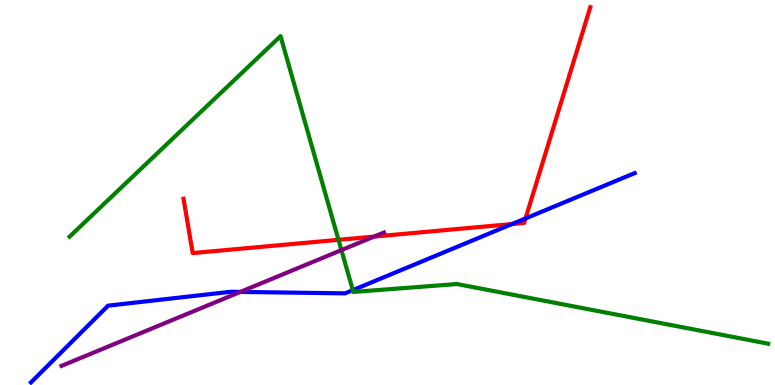[{'lines': ['blue', 'red'], 'intersections': [{'x': 6.61, 'y': 4.18}, {'x': 6.78, 'y': 4.33}]}, {'lines': ['green', 'red'], 'intersections': [{'x': 4.37, 'y': 3.77}]}, {'lines': ['purple', 'red'], 'intersections': [{'x': 4.83, 'y': 3.86}]}, {'lines': ['blue', 'green'], 'intersections': [{'x': 4.55, 'y': 2.46}]}, {'lines': ['blue', 'purple'], 'intersections': [{'x': 3.1, 'y': 2.42}]}, {'lines': ['green', 'purple'], 'intersections': [{'x': 4.41, 'y': 3.5}]}]